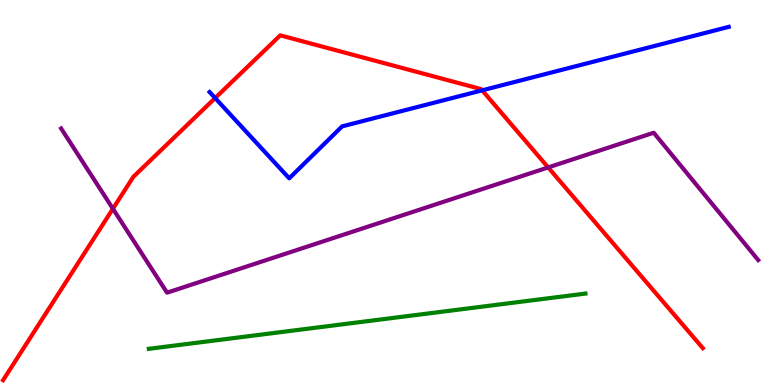[{'lines': ['blue', 'red'], 'intersections': [{'x': 2.78, 'y': 7.45}, {'x': 6.22, 'y': 7.65}]}, {'lines': ['green', 'red'], 'intersections': []}, {'lines': ['purple', 'red'], 'intersections': [{'x': 1.46, 'y': 4.58}, {'x': 7.07, 'y': 5.65}]}, {'lines': ['blue', 'green'], 'intersections': []}, {'lines': ['blue', 'purple'], 'intersections': []}, {'lines': ['green', 'purple'], 'intersections': []}]